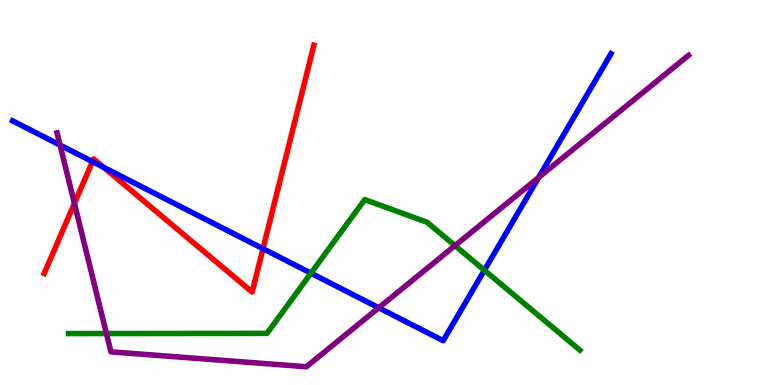[{'lines': ['blue', 'red'], 'intersections': [{'x': 1.19, 'y': 5.8}, {'x': 1.34, 'y': 5.65}, {'x': 3.39, 'y': 3.54}]}, {'lines': ['green', 'red'], 'intersections': []}, {'lines': ['purple', 'red'], 'intersections': [{'x': 0.96, 'y': 4.72}]}, {'lines': ['blue', 'green'], 'intersections': [{'x': 4.01, 'y': 2.9}, {'x': 6.25, 'y': 2.98}]}, {'lines': ['blue', 'purple'], 'intersections': [{'x': 0.775, 'y': 6.23}, {'x': 4.89, 'y': 2.01}, {'x': 6.95, 'y': 5.39}]}, {'lines': ['green', 'purple'], 'intersections': [{'x': 1.37, 'y': 1.34}, {'x': 5.87, 'y': 3.62}]}]